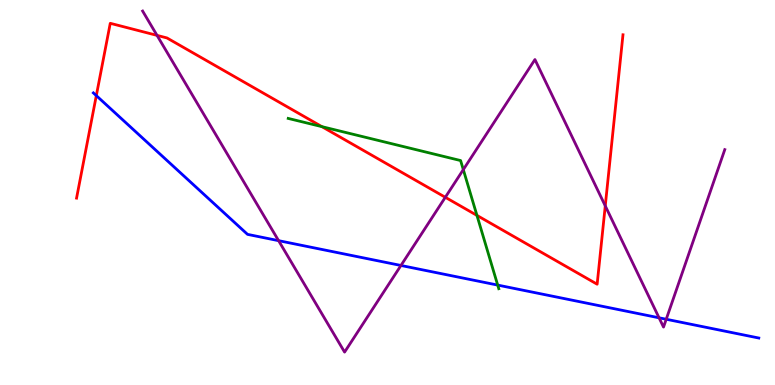[{'lines': ['blue', 'red'], 'intersections': [{'x': 1.24, 'y': 7.52}]}, {'lines': ['green', 'red'], 'intersections': [{'x': 4.15, 'y': 6.71}, {'x': 6.15, 'y': 4.41}]}, {'lines': ['purple', 'red'], 'intersections': [{'x': 2.03, 'y': 9.08}, {'x': 5.75, 'y': 4.88}, {'x': 7.81, 'y': 4.65}]}, {'lines': ['blue', 'green'], 'intersections': [{'x': 6.42, 'y': 2.6}]}, {'lines': ['blue', 'purple'], 'intersections': [{'x': 3.59, 'y': 3.75}, {'x': 5.17, 'y': 3.1}, {'x': 8.5, 'y': 1.75}, {'x': 8.6, 'y': 1.71}]}, {'lines': ['green', 'purple'], 'intersections': [{'x': 5.98, 'y': 5.59}]}]